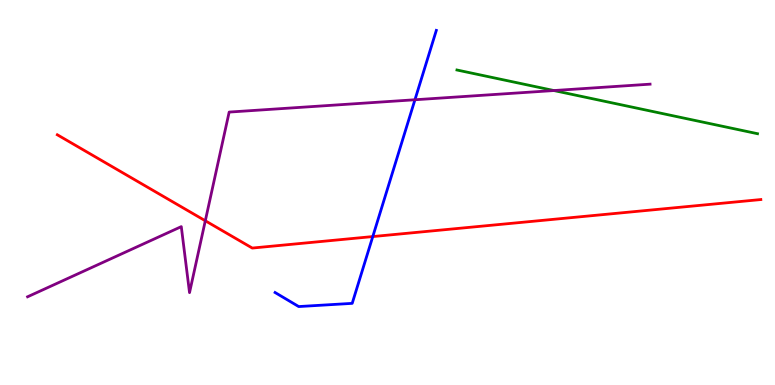[{'lines': ['blue', 'red'], 'intersections': [{'x': 4.81, 'y': 3.86}]}, {'lines': ['green', 'red'], 'intersections': []}, {'lines': ['purple', 'red'], 'intersections': [{'x': 2.65, 'y': 4.27}]}, {'lines': ['blue', 'green'], 'intersections': []}, {'lines': ['blue', 'purple'], 'intersections': [{'x': 5.35, 'y': 7.41}]}, {'lines': ['green', 'purple'], 'intersections': [{'x': 7.15, 'y': 7.65}]}]